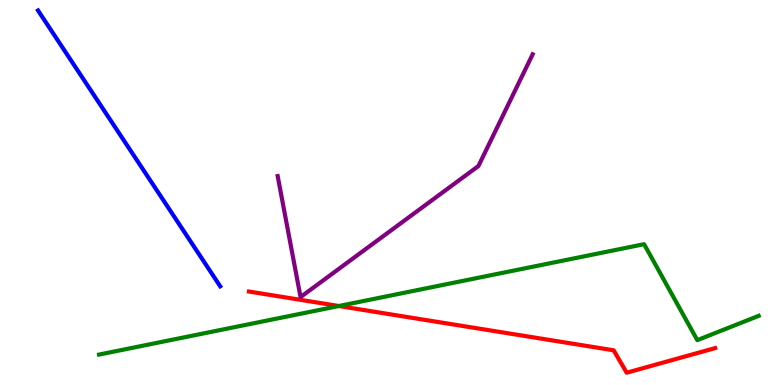[{'lines': ['blue', 'red'], 'intersections': []}, {'lines': ['green', 'red'], 'intersections': [{'x': 4.37, 'y': 2.05}]}, {'lines': ['purple', 'red'], 'intersections': []}, {'lines': ['blue', 'green'], 'intersections': []}, {'lines': ['blue', 'purple'], 'intersections': []}, {'lines': ['green', 'purple'], 'intersections': []}]